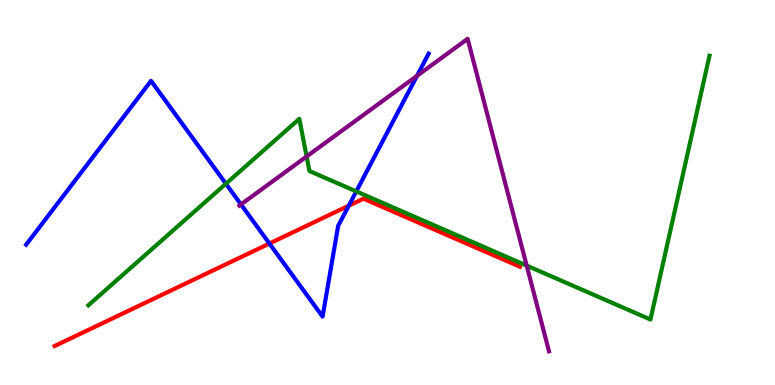[{'lines': ['blue', 'red'], 'intersections': [{'x': 3.48, 'y': 3.67}, {'x': 4.5, 'y': 4.66}]}, {'lines': ['green', 'red'], 'intersections': []}, {'lines': ['purple', 'red'], 'intersections': []}, {'lines': ['blue', 'green'], 'intersections': [{'x': 2.91, 'y': 5.23}, {'x': 4.6, 'y': 5.03}]}, {'lines': ['blue', 'purple'], 'intersections': [{'x': 3.11, 'y': 4.69}, {'x': 5.38, 'y': 8.03}]}, {'lines': ['green', 'purple'], 'intersections': [{'x': 3.96, 'y': 5.94}, {'x': 6.8, 'y': 3.1}]}]